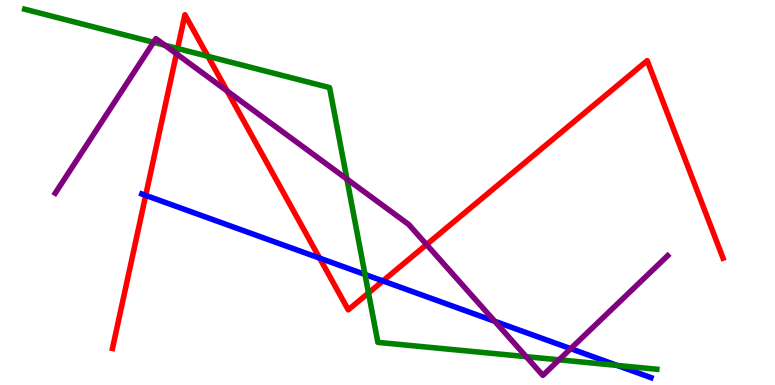[{'lines': ['blue', 'red'], 'intersections': [{'x': 1.88, 'y': 4.92}, {'x': 4.12, 'y': 3.3}, {'x': 4.94, 'y': 2.7}]}, {'lines': ['green', 'red'], 'intersections': [{'x': 2.29, 'y': 8.74}, {'x': 2.68, 'y': 8.54}, {'x': 4.75, 'y': 2.39}]}, {'lines': ['purple', 'red'], 'intersections': [{'x': 2.28, 'y': 8.6}, {'x': 2.93, 'y': 7.64}, {'x': 5.5, 'y': 3.65}]}, {'lines': ['blue', 'green'], 'intersections': [{'x': 4.71, 'y': 2.87}, {'x': 7.96, 'y': 0.509}]}, {'lines': ['blue', 'purple'], 'intersections': [{'x': 6.38, 'y': 1.66}, {'x': 7.36, 'y': 0.944}]}, {'lines': ['green', 'purple'], 'intersections': [{'x': 1.98, 'y': 8.9}, {'x': 2.13, 'y': 8.83}, {'x': 4.48, 'y': 5.35}, {'x': 6.79, 'y': 0.736}, {'x': 7.21, 'y': 0.654}]}]